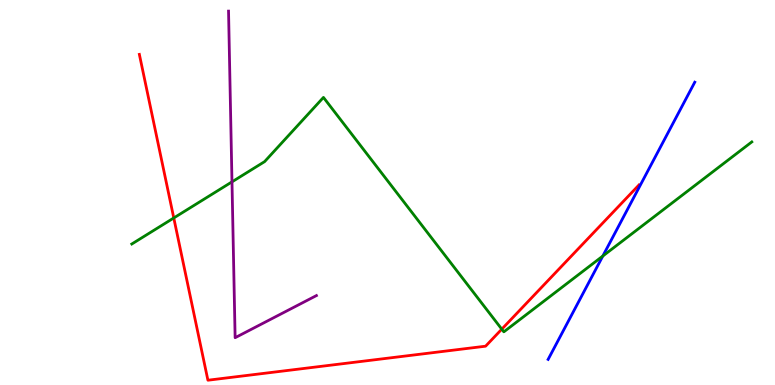[{'lines': ['blue', 'red'], 'intersections': []}, {'lines': ['green', 'red'], 'intersections': [{'x': 2.24, 'y': 4.34}, {'x': 6.47, 'y': 1.45}]}, {'lines': ['purple', 'red'], 'intersections': []}, {'lines': ['blue', 'green'], 'intersections': [{'x': 7.78, 'y': 3.35}]}, {'lines': ['blue', 'purple'], 'intersections': []}, {'lines': ['green', 'purple'], 'intersections': [{'x': 2.99, 'y': 5.28}]}]